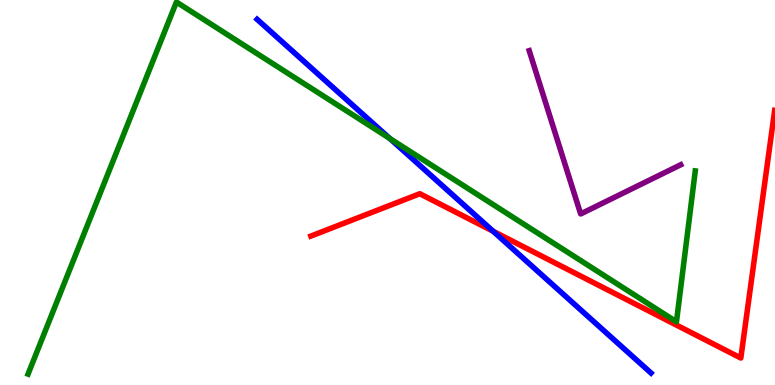[{'lines': ['blue', 'red'], 'intersections': [{'x': 6.36, 'y': 3.99}]}, {'lines': ['green', 'red'], 'intersections': []}, {'lines': ['purple', 'red'], 'intersections': []}, {'lines': ['blue', 'green'], 'intersections': [{'x': 5.03, 'y': 6.4}]}, {'lines': ['blue', 'purple'], 'intersections': []}, {'lines': ['green', 'purple'], 'intersections': []}]